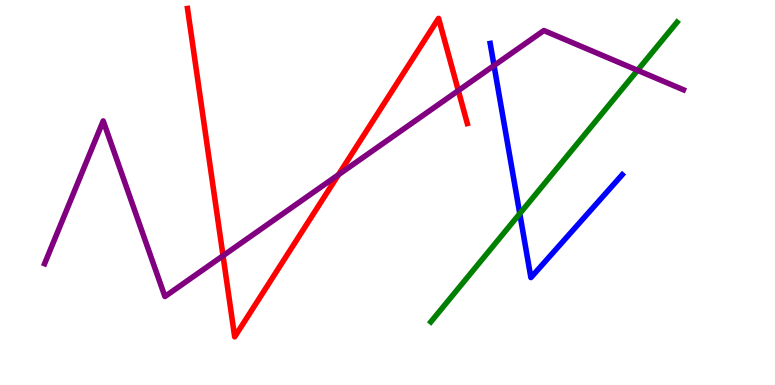[{'lines': ['blue', 'red'], 'intersections': []}, {'lines': ['green', 'red'], 'intersections': []}, {'lines': ['purple', 'red'], 'intersections': [{'x': 2.88, 'y': 3.36}, {'x': 4.37, 'y': 5.46}, {'x': 5.91, 'y': 7.65}]}, {'lines': ['blue', 'green'], 'intersections': [{'x': 6.71, 'y': 4.45}]}, {'lines': ['blue', 'purple'], 'intersections': [{'x': 6.37, 'y': 8.3}]}, {'lines': ['green', 'purple'], 'intersections': [{'x': 8.23, 'y': 8.17}]}]